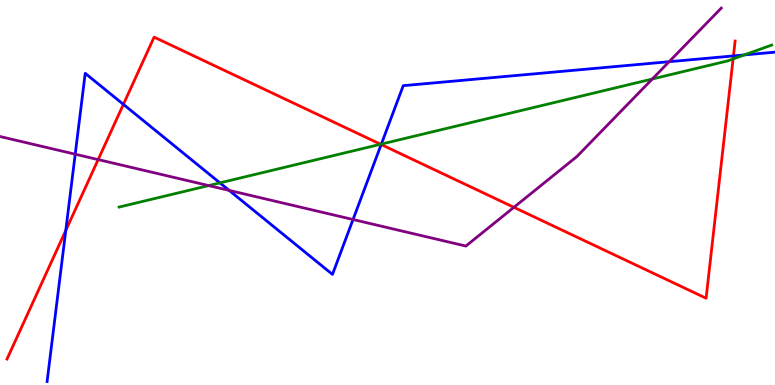[{'lines': ['blue', 'red'], 'intersections': [{'x': 0.849, 'y': 4.01}, {'x': 1.59, 'y': 7.29}, {'x': 4.92, 'y': 6.25}, {'x': 9.46, 'y': 8.55}]}, {'lines': ['green', 'red'], 'intersections': [{'x': 4.91, 'y': 6.25}, {'x': 9.46, 'y': 8.47}]}, {'lines': ['purple', 'red'], 'intersections': [{'x': 1.27, 'y': 5.85}, {'x': 6.63, 'y': 4.62}]}, {'lines': ['blue', 'green'], 'intersections': [{'x': 2.84, 'y': 5.25}, {'x': 4.92, 'y': 6.26}, {'x': 9.6, 'y': 8.57}]}, {'lines': ['blue', 'purple'], 'intersections': [{'x': 0.97, 'y': 5.99}, {'x': 2.96, 'y': 5.05}, {'x': 4.56, 'y': 4.3}, {'x': 8.63, 'y': 8.4}]}, {'lines': ['green', 'purple'], 'intersections': [{'x': 2.69, 'y': 5.18}, {'x': 8.42, 'y': 7.95}]}]